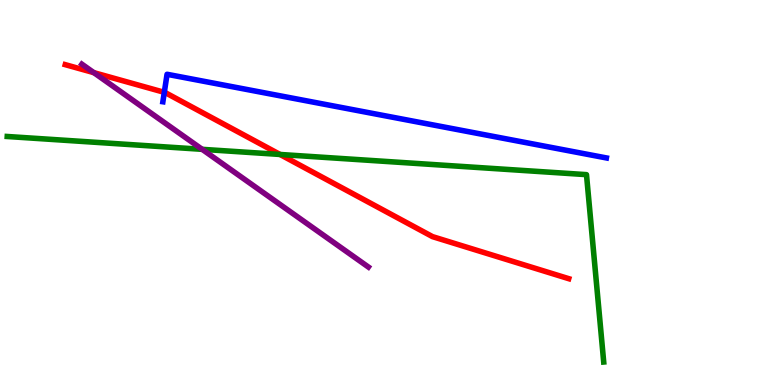[{'lines': ['blue', 'red'], 'intersections': [{'x': 2.12, 'y': 7.6}]}, {'lines': ['green', 'red'], 'intersections': [{'x': 3.61, 'y': 5.99}]}, {'lines': ['purple', 'red'], 'intersections': [{'x': 1.21, 'y': 8.11}]}, {'lines': ['blue', 'green'], 'intersections': []}, {'lines': ['blue', 'purple'], 'intersections': []}, {'lines': ['green', 'purple'], 'intersections': [{'x': 2.61, 'y': 6.12}]}]